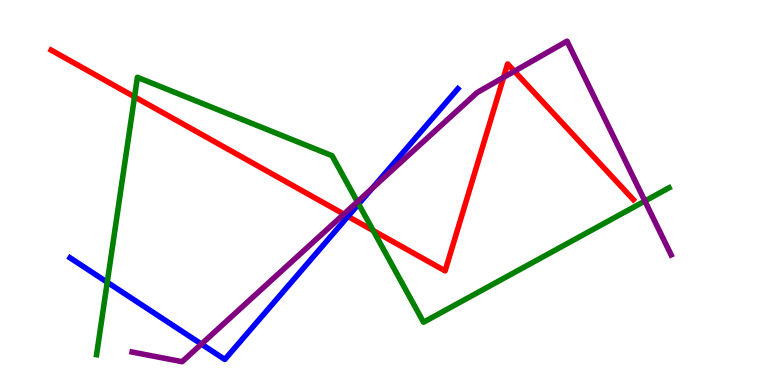[{'lines': ['blue', 'red'], 'intersections': [{'x': 4.49, 'y': 4.38}]}, {'lines': ['green', 'red'], 'intersections': [{'x': 1.74, 'y': 7.48}, {'x': 4.82, 'y': 4.01}]}, {'lines': ['purple', 'red'], 'intersections': [{'x': 4.44, 'y': 4.44}, {'x': 6.5, 'y': 7.99}, {'x': 6.64, 'y': 8.15}]}, {'lines': ['blue', 'green'], 'intersections': [{'x': 1.38, 'y': 2.67}, {'x': 4.63, 'y': 4.7}]}, {'lines': ['blue', 'purple'], 'intersections': [{'x': 2.6, 'y': 1.06}, {'x': 4.8, 'y': 5.11}]}, {'lines': ['green', 'purple'], 'intersections': [{'x': 4.61, 'y': 4.76}, {'x': 8.32, 'y': 4.78}]}]